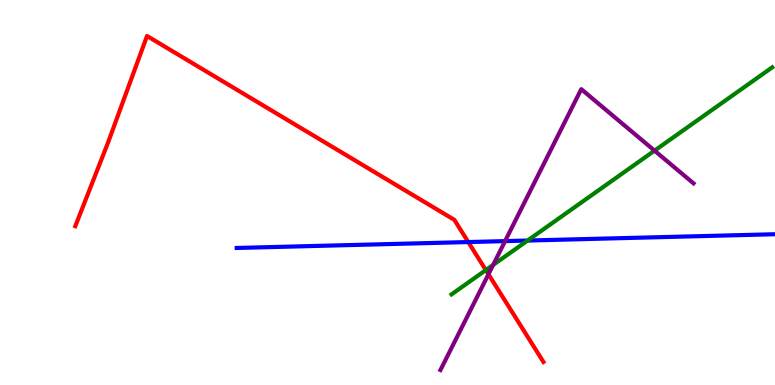[{'lines': ['blue', 'red'], 'intersections': [{'x': 6.04, 'y': 3.71}]}, {'lines': ['green', 'red'], 'intersections': [{'x': 6.27, 'y': 2.98}]}, {'lines': ['purple', 'red'], 'intersections': [{'x': 6.3, 'y': 2.88}]}, {'lines': ['blue', 'green'], 'intersections': [{'x': 6.81, 'y': 3.75}]}, {'lines': ['blue', 'purple'], 'intersections': [{'x': 6.52, 'y': 3.74}]}, {'lines': ['green', 'purple'], 'intersections': [{'x': 6.36, 'y': 3.12}, {'x': 8.45, 'y': 6.09}]}]